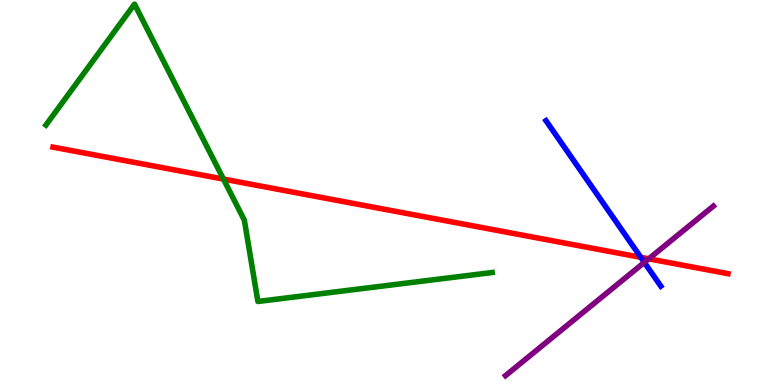[{'lines': ['blue', 'red'], 'intersections': [{'x': 8.27, 'y': 3.32}]}, {'lines': ['green', 'red'], 'intersections': [{'x': 2.88, 'y': 5.35}]}, {'lines': ['purple', 'red'], 'intersections': [{'x': 8.37, 'y': 3.28}]}, {'lines': ['blue', 'green'], 'intersections': []}, {'lines': ['blue', 'purple'], 'intersections': [{'x': 8.31, 'y': 3.18}]}, {'lines': ['green', 'purple'], 'intersections': []}]